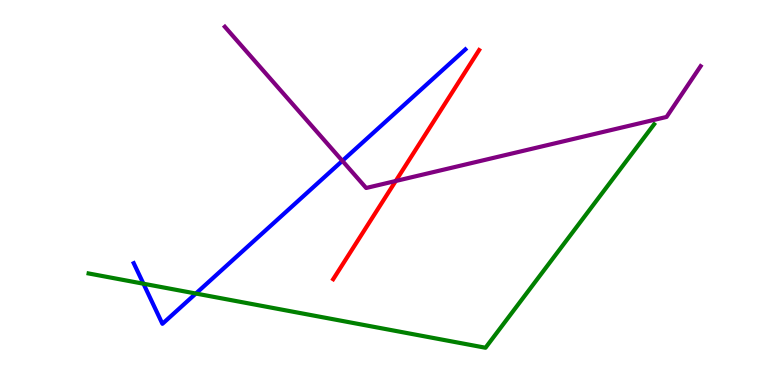[{'lines': ['blue', 'red'], 'intersections': []}, {'lines': ['green', 'red'], 'intersections': []}, {'lines': ['purple', 'red'], 'intersections': [{'x': 5.11, 'y': 5.3}]}, {'lines': ['blue', 'green'], 'intersections': [{'x': 1.85, 'y': 2.63}, {'x': 2.53, 'y': 2.38}]}, {'lines': ['blue', 'purple'], 'intersections': [{'x': 4.42, 'y': 5.82}]}, {'lines': ['green', 'purple'], 'intersections': []}]